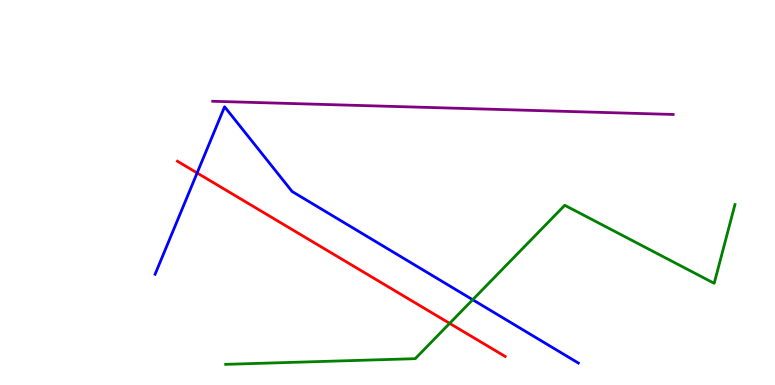[{'lines': ['blue', 'red'], 'intersections': [{'x': 2.54, 'y': 5.51}]}, {'lines': ['green', 'red'], 'intersections': [{'x': 5.8, 'y': 1.6}]}, {'lines': ['purple', 'red'], 'intersections': []}, {'lines': ['blue', 'green'], 'intersections': [{'x': 6.1, 'y': 2.22}]}, {'lines': ['blue', 'purple'], 'intersections': []}, {'lines': ['green', 'purple'], 'intersections': []}]